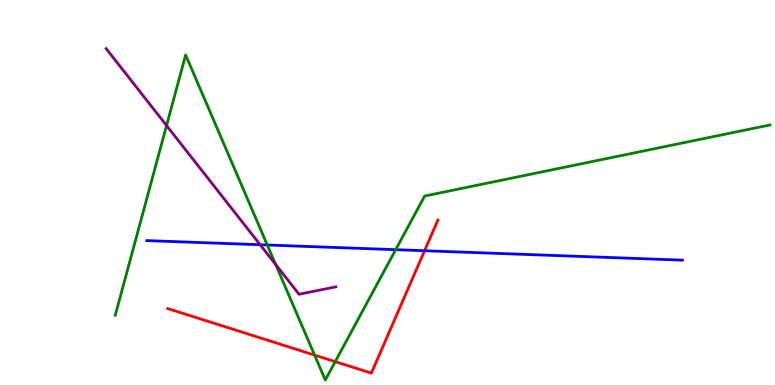[{'lines': ['blue', 'red'], 'intersections': [{'x': 5.48, 'y': 3.49}]}, {'lines': ['green', 'red'], 'intersections': [{'x': 4.06, 'y': 0.776}, {'x': 4.33, 'y': 0.606}]}, {'lines': ['purple', 'red'], 'intersections': []}, {'lines': ['blue', 'green'], 'intersections': [{'x': 3.45, 'y': 3.64}, {'x': 5.11, 'y': 3.51}]}, {'lines': ['blue', 'purple'], 'intersections': [{'x': 3.36, 'y': 3.64}]}, {'lines': ['green', 'purple'], 'intersections': [{'x': 2.15, 'y': 6.74}, {'x': 3.56, 'y': 3.13}]}]